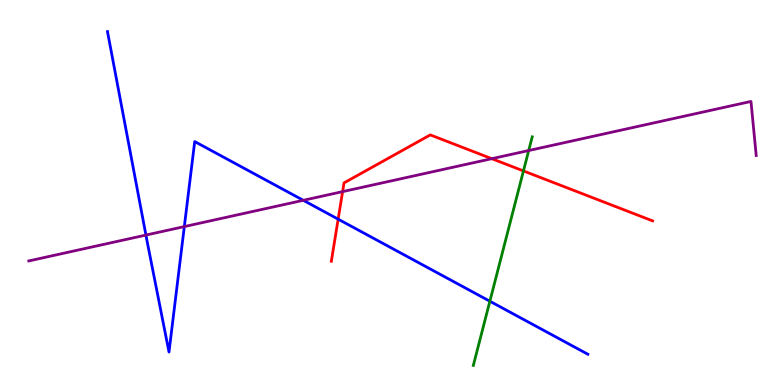[{'lines': ['blue', 'red'], 'intersections': [{'x': 4.36, 'y': 4.31}]}, {'lines': ['green', 'red'], 'intersections': [{'x': 6.75, 'y': 5.56}]}, {'lines': ['purple', 'red'], 'intersections': [{'x': 4.42, 'y': 5.02}, {'x': 6.35, 'y': 5.88}]}, {'lines': ['blue', 'green'], 'intersections': [{'x': 6.32, 'y': 2.18}]}, {'lines': ['blue', 'purple'], 'intersections': [{'x': 1.88, 'y': 3.89}, {'x': 2.38, 'y': 4.11}, {'x': 3.91, 'y': 4.8}]}, {'lines': ['green', 'purple'], 'intersections': [{'x': 6.82, 'y': 6.09}]}]